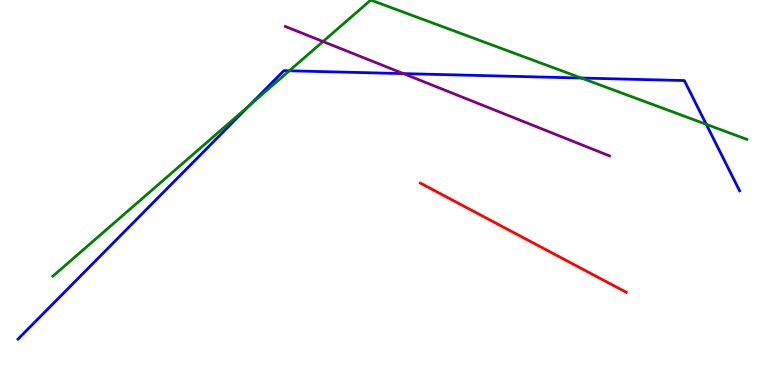[{'lines': ['blue', 'red'], 'intersections': []}, {'lines': ['green', 'red'], 'intersections': []}, {'lines': ['purple', 'red'], 'intersections': []}, {'lines': ['blue', 'green'], 'intersections': [{'x': 3.22, 'y': 7.26}, {'x': 3.73, 'y': 8.16}, {'x': 7.5, 'y': 7.97}, {'x': 9.11, 'y': 6.77}]}, {'lines': ['blue', 'purple'], 'intersections': [{'x': 5.21, 'y': 8.09}]}, {'lines': ['green', 'purple'], 'intersections': [{'x': 4.17, 'y': 8.92}]}]